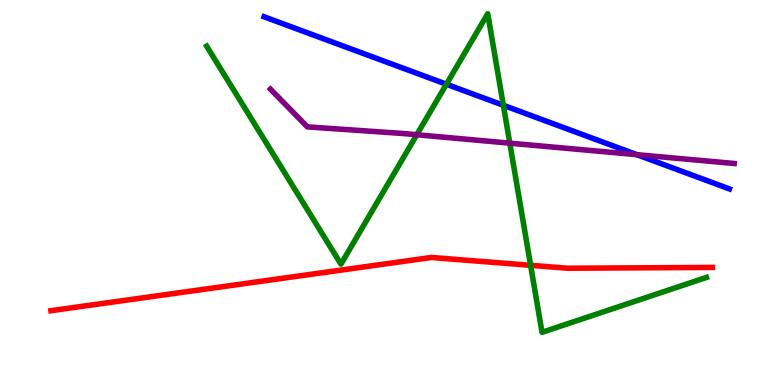[{'lines': ['blue', 'red'], 'intersections': []}, {'lines': ['green', 'red'], 'intersections': [{'x': 6.85, 'y': 3.11}]}, {'lines': ['purple', 'red'], 'intersections': []}, {'lines': ['blue', 'green'], 'intersections': [{'x': 5.76, 'y': 7.81}, {'x': 6.49, 'y': 7.27}]}, {'lines': ['blue', 'purple'], 'intersections': [{'x': 8.22, 'y': 5.98}]}, {'lines': ['green', 'purple'], 'intersections': [{'x': 5.38, 'y': 6.5}, {'x': 6.58, 'y': 6.28}]}]